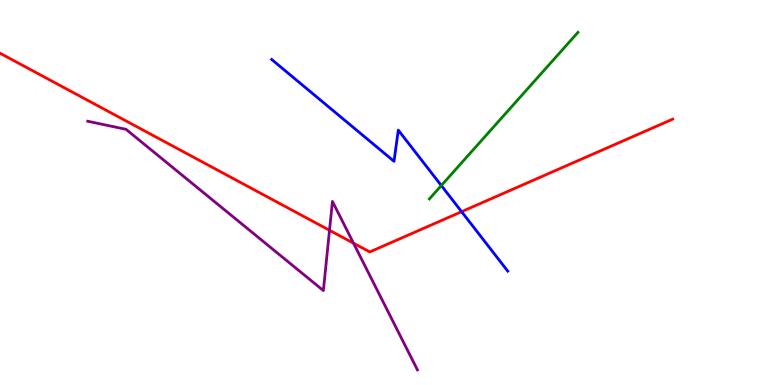[{'lines': ['blue', 'red'], 'intersections': [{'x': 5.96, 'y': 4.5}]}, {'lines': ['green', 'red'], 'intersections': []}, {'lines': ['purple', 'red'], 'intersections': [{'x': 4.25, 'y': 4.02}, {'x': 4.56, 'y': 3.68}]}, {'lines': ['blue', 'green'], 'intersections': [{'x': 5.69, 'y': 5.18}]}, {'lines': ['blue', 'purple'], 'intersections': []}, {'lines': ['green', 'purple'], 'intersections': []}]